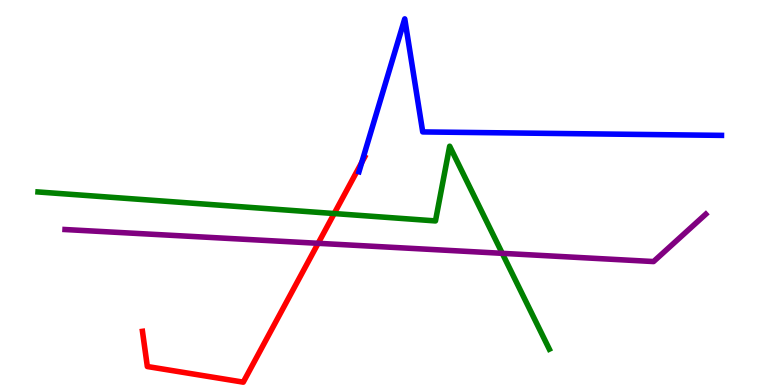[{'lines': ['blue', 'red'], 'intersections': [{'x': 4.67, 'y': 5.78}]}, {'lines': ['green', 'red'], 'intersections': [{'x': 4.31, 'y': 4.45}]}, {'lines': ['purple', 'red'], 'intersections': [{'x': 4.11, 'y': 3.68}]}, {'lines': ['blue', 'green'], 'intersections': []}, {'lines': ['blue', 'purple'], 'intersections': []}, {'lines': ['green', 'purple'], 'intersections': [{'x': 6.48, 'y': 3.42}]}]